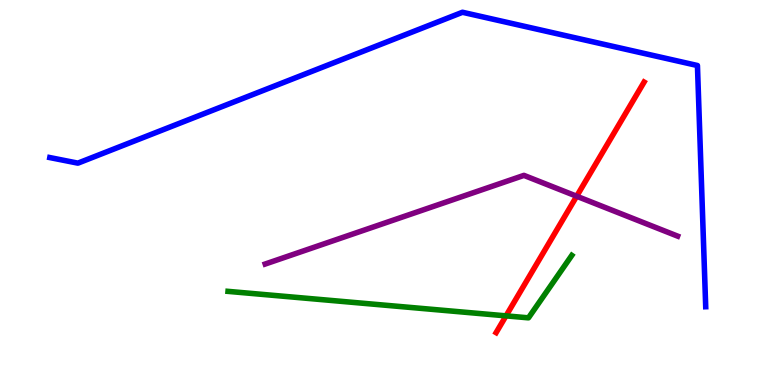[{'lines': ['blue', 'red'], 'intersections': []}, {'lines': ['green', 'red'], 'intersections': [{'x': 6.53, 'y': 1.8}]}, {'lines': ['purple', 'red'], 'intersections': [{'x': 7.44, 'y': 4.9}]}, {'lines': ['blue', 'green'], 'intersections': []}, {'lines': ['blue', 'purple'], 'intersections': []}, {'lines': ['green', 'purple'], 'intersections': []}]